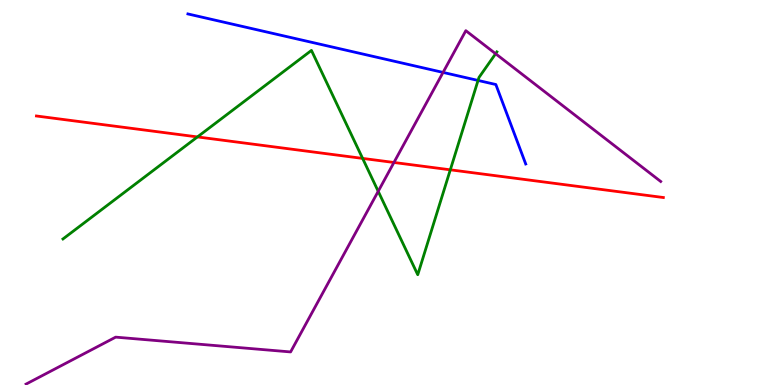[{'lines': ['blue', 'red'], 'intersections': []}, {'lines': ['green', 'red'], 'intersections': [{'x': 2.55, 'y': 6.44}, {'x': 4.68, 'y': 5.89}, {'x': 5.81, 'y': 5.59}]}, {'lines': ['purple', 'red'], 'intersections': [{'x': 5.08, 'y': 5.78}]}, {'lines': ['blue', 'green'], 'intersections': [{'x': 6.17, 'y': 7.91}]}, {'lines': ['blue', 'purple'], 'intersections': [{'x': 5.72, 'y': 8.12}]}, {'lines': ['green', 'purple'], 'intersections': [{'x': 4.88, 'y': 5.03}, {'x': 6.4, 'y': 8.6}]}]